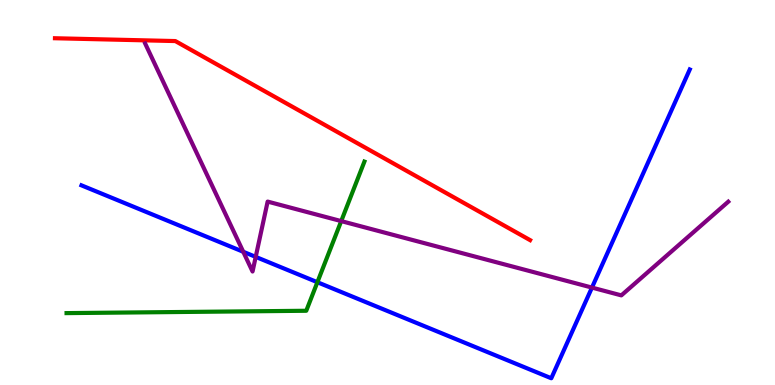[{'lines': ['blue', 'red'], 'intersections': []}, {'lines': ['green', 'red'], 'intersections': []}, {'lines': ['purple', 'red'], 'intersections': []}, {'lines': ['blue', 'green'], 'intersections': [{'x': 4.1, 'y': 2.67}]}, {'lines': ['blue', 'purple'], 'intersections': [{'x': 3.14, 'y': 3.46}, {'x': 3.3, 'y': 3.33}, {'x': 7.64, 'y': 2.53}]}, {'lines': ['green', 'purple'], 'intersections': [{'x': 4.4, 'y': 4.26}]}]